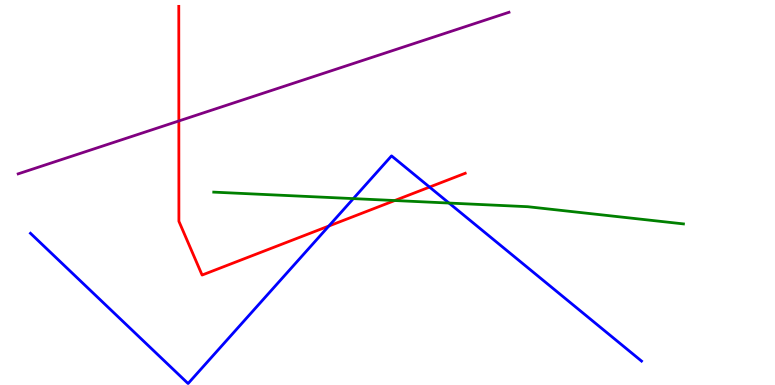[{'lines': ['blue', 'red'], 'intersections': [{'x': 4.24, 'y': 4.13}, {'x': 5.54, 'y': 5.14}]}, {'lines': ['green', 'red'], 'intersections': [{'x': 5.09, 'y': 4.79}]}, {'lines': ['purple', 'red'], 'intersections': [{'x': 2.31, 'y': 6.86}]}, {'lines': ['blue', 'green'], 'intersections': [{'x': 4.56, 'y': 4.84}, {'x': 5.79, 'y': 4.73}]}, {'lines': ['blue', 'purple'], 'intersections': []}, {'lines': ['green', 'purple'], 'intersections': []}]